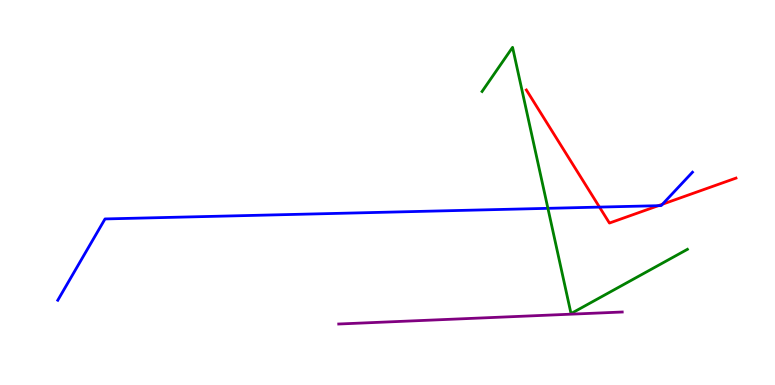[{'lines': ['blue', 'red'], 'intersections': [{'x': 7.74, 'y': 4.62}, {'x': 8.49, 'y': 4.66}, {'x': 8.55, 'y': 4.7}]}, {'lines': ['green', 'red'], 'intersections': []}, {'lines': ['purple', 'red'], 'intersections': []}, {'lines': ['blue', 'green'], 'intersections': [{'x': 7.07, 'y': 4.59}]}, {'lines': ['blue', 'purple'], 'intersections': []}, {'lines': ['green', 'purple'], 'intersections': []}]